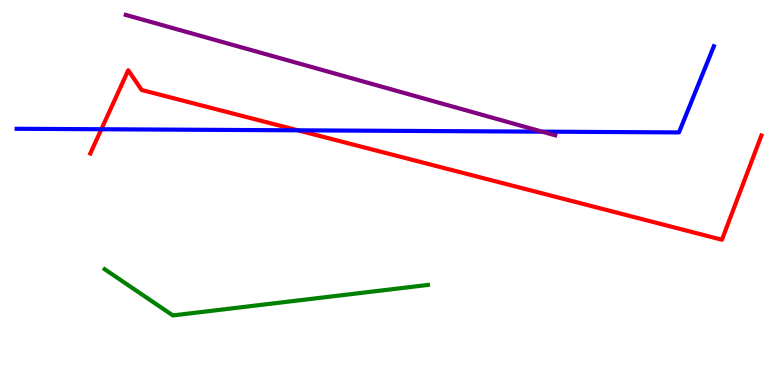[{'lines': ['blue', 'red'], 'intersections': [{'x': 1.31, 'y': 6.64}, {'x': 3.84, 'y': 6.62}]}, {'lines': ['green', 'red'], 'intersections': []}, {'lines': ['purple', 'red'], 'intersections': []}, {'lines': ['blue', 'green'], 'intersections': []}, {'lines': ['blue', 'purple'], 'intersections': [{'x': 7.0, 'y': 6.58}]}, {'lines': ['green', 'purple'], 'intersections': []}]